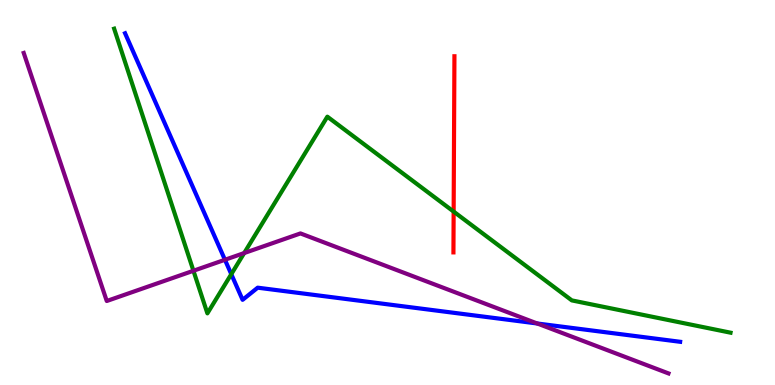[{'lines': ['blue', 'red'], 'intersections': []}, {'lines': ['green', 'red'], 'intersections': [{'x': 5.85, 'y': 4.5}]}, {'lines': ['purple', 'red'], 'intersections': []}, {'lines': ['blue', 'green'], 'intersections': [{'x': 2.98, 'y': 2.88}]}, {'lines': ['blue', 'purple'], 'intersections': [{'x': 2.9, 'y': 3.25}, {'x': 6.93, 'y': 1.6}]}, {'lines': ['green', 'purple'], 'intersections': [{'x': 2.5, 'y': 2.97}, {'x': 3.15, 'y': 3.43}]}]